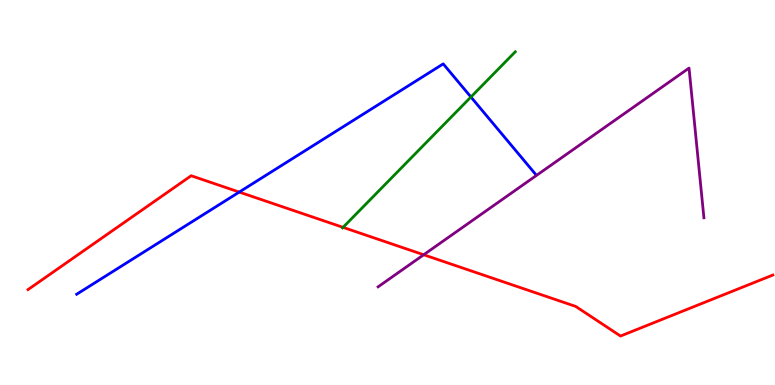[{'lines': ['blue', 'red'], 'intersections': [{'x': 3.09, 'y': 5.01}]}, {'lines': ['green', 'red'], 'intersections': [{'x': 4.43, 'y': 4.09}]}, {'lines': ['purple', 'red'], 'intersections': [{'x': 5.47, 'y': 3.38}]}, {'lines': ['blue', 'green'], 'intersections': [{'x': 6.08, 'y': 7.48}]}, {'lines': ['blue', 'purple'], 'intersections': []}, {'lines': ['green', 'purple'], 'intersections': []}]